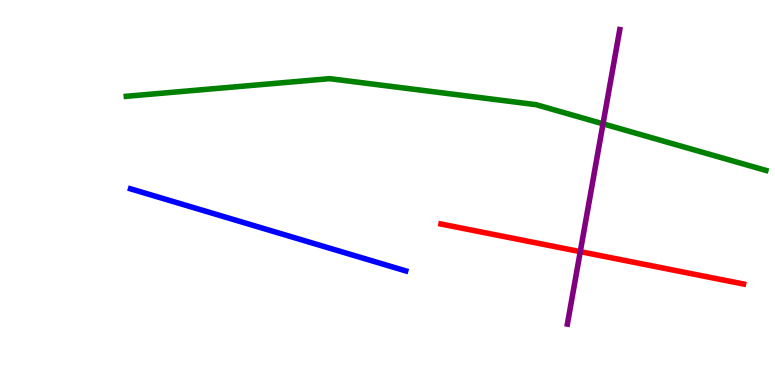[{'lines': ['blue', 'red'], 'intersections': []}, {'lines': ['green', 'red'], 'intersections': []}, {'lines': ['purple', 'red'], 'intersections': [{'x': 7.49, 'y': 3.46}]}, {'lines': ['blue', 'green'], 'intersections': []}, {'lines': ['blue', 'purple'], 'intersections': []}, {'lines': ['green', 'purple'], 'intersections': [{'x': 7.78, 'y': 6.78}]}]